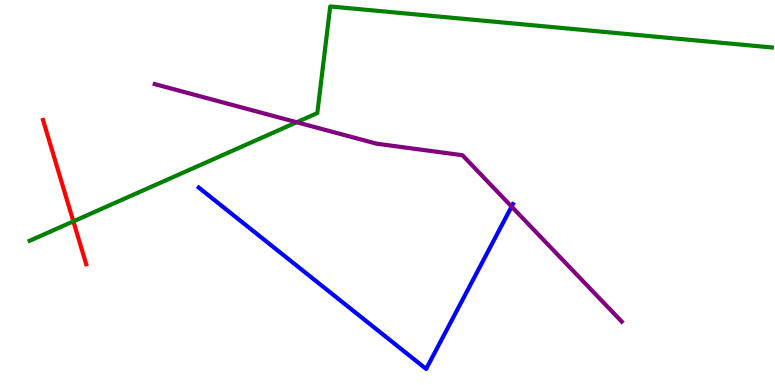[{'lines': ['blue', 'red'], 'intersections': []}, {'lines': ['green', 'red'], 'intersections': [{'x': 0.947, 'y': 4.25}]}, {'lines': ['purple', 'red'], 'intersections': []}, {'lines': ['blue', 'green'], 'intersections': []}, {'lines': ['blue', 'purple'], 'intersections': [{'x': 6.6, 'y': 4.63}]}, {'lines': ['green', 'purple'], 'intersections': [{'x': 3.83, 'y': 6.83}]}]